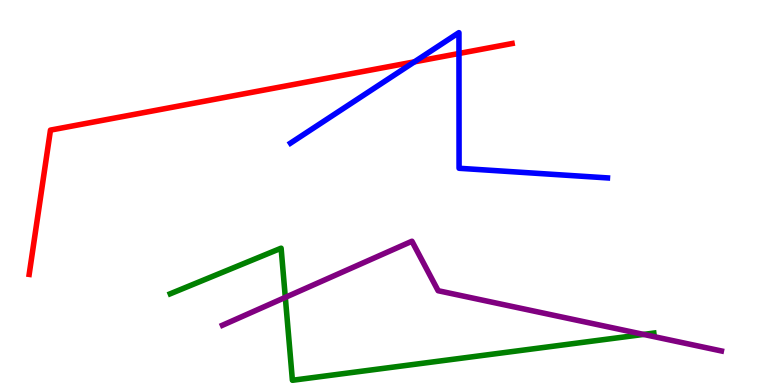[{'lines': ['blue', 'red'], 'intersections': [{'x': 5.35, 'y': 8.39}, {'x': 5.92, 'y': 8.61}]}, {'lines': ['green', 'red'], 'intersections': []}, {'lines': ['purple', 'red'], 'intersections': []}, {'lines': ['blue', 'green'], 'intersections': []}, {'lines': ['blue', 'purple'], 'intersections': []}, {'lines': ['green', 'purple'], 'intersections': [{'x': 3.68, 'y': 2.28}, {'x': 8.3, 'y': 1.31}]}]